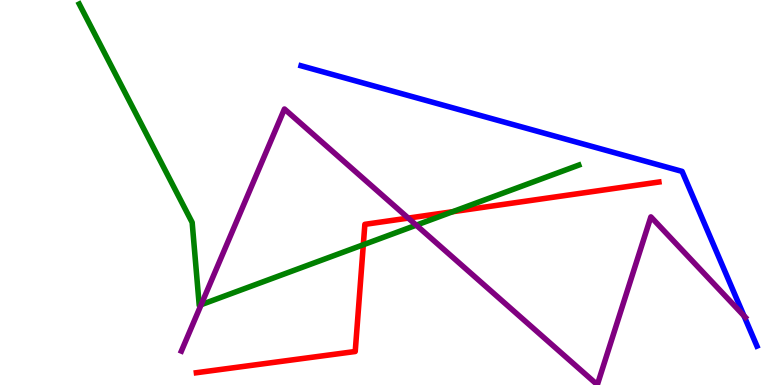[{'lines': ['blue', 'red'], 'intersections': []}, {'lines': ['green', 'red'], 'intersections': [{'x': 4.69, 'y': 3.64}, {'x': 5.84, 'y': 4.5}]}, {'lines': ['purple', 'red'], 'intersections': [{'x': 5.27, 'y': 4.34}]}, {'lines': ['blue', 'green'], 'intersections': []}, {'lines': ['blue', 'purple'], 'intersections': [{'x': 9.6, 'y': 1.8}]}, {'lines': ['green', 'purple'], 'intersections': [{'x': 2.6, 'y': 2.09}, {'x': 5.37, 'y': 4.15}]}]